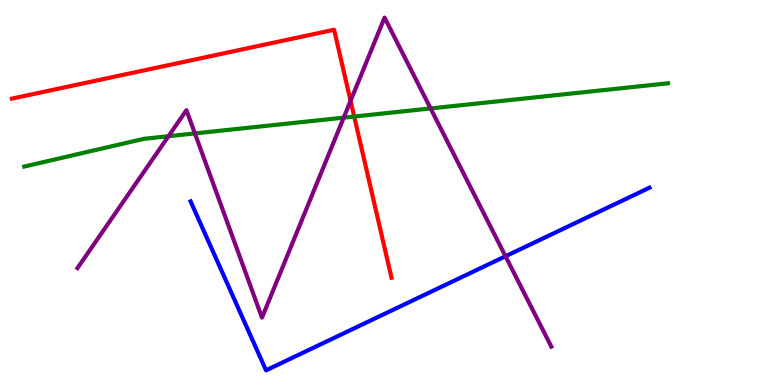[{'lines': ['blue', 'red'], 'intersections': []}, {'lines': ['green', 'red'], 'intersections': [{'x': 4.57, 'y': 6.97}]}, {'lines': ['purple', 'red'], 'intersections': [{'x': 4.52, 'y': 7.38}]}, {'lines': ['blue', 'green'], 'intersections': []}, {'lines': ['blue', 'purple'], 'intersections': [{'x': 6.52, 'y': 3.34}]}, {'lines': ['green', 'purple'], 'intersections': [{'x': 2.17, 'y': 6.46}, {'x': 2.51, 'y': 6.53}, {'x': 4.43, 'y': 6.94}, {'x': 5.56, 'y': 7.18}]}]